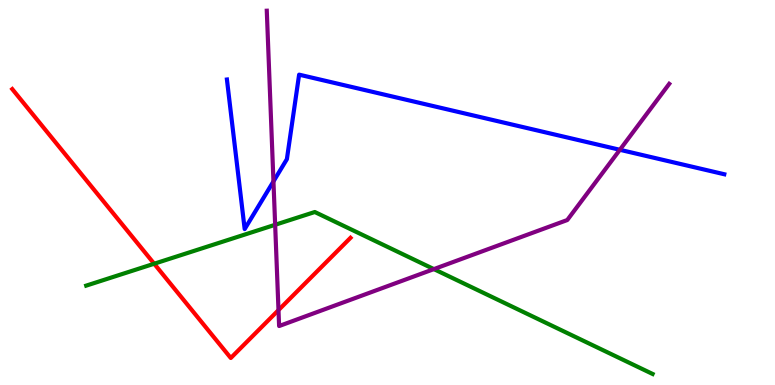[{'lines': ['blue', 'red'], 'intersections': []}, {'lines': ['green', 'red'], 'intersections': [{'x': 1.99, 'y': 3.15}]}, {'lines': ['purple', 'red'], 'intersections': [{'x': 3.59, 'y': 1.95}]}, {'lines': ['blue', 'green'], 'intersections': []}, {'lines': ['blue', 'purple'], 'intersections': [{'x': 3.53, 'y': 5.29}, {'x': 8.0, 'y': 6.11}]}, {'lines': ['green', 'purple'], 'intersections': [{'x': 3.55, 'y': 4.16}, {'x': 5.6, 'y': 3.01}]}]